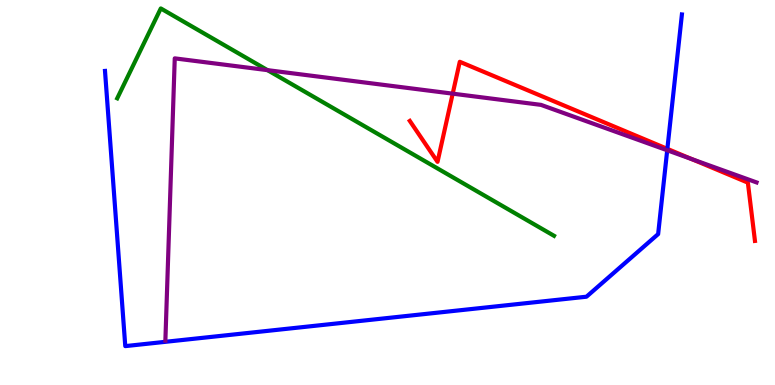[{'lines': ['blue', 'red'], 'intersections': [{'x': 8.61, 'y': 6.13}]}, {'lines': ['green', 'red'], 'intersections': []}, {'lines': ['purple', 'red'], 'intersections': [{'x': 5.84, 'y': 7.57}, {'x': 8.93, 'y': 5.87}]}, {'lines': ['blue', 'green'], 'intersections': []}, {'lines': ['blue', 'purple'], 'intersections': [{'x': 8.61, 'y': 6.1}]}, {'lines': ['green', 'purple'], 'intersections': [{'x': 3.45, 'y': 8.18}]}]